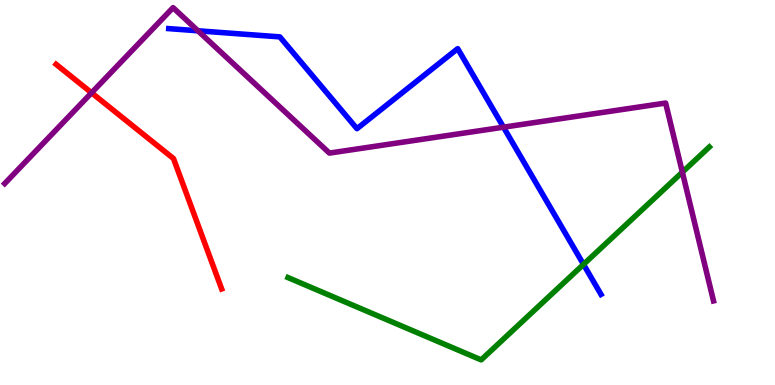[{'lines': ['blue', 'red'], 'intersections': []}, {'lines': ['green', 'red'], 'intersections': []}, {'lines': ['purple', 'red'], 'intersections': [{'x': 1.18, 'y': 7.59}]}, {'lines': ['blue', 'green'], 'intersections': [{'x': 7.53, 'y': 3.13}]}, {'lines': ['blue', 'purple'], 'intersections': [{'x': 2.55, 'y': 9.2}, {'x': 6.5, 'y': 6.7}]}, {'lines': ['green', 'purple'], 'intersections': [{'x': 8.8, 'y': 5.53}]}]